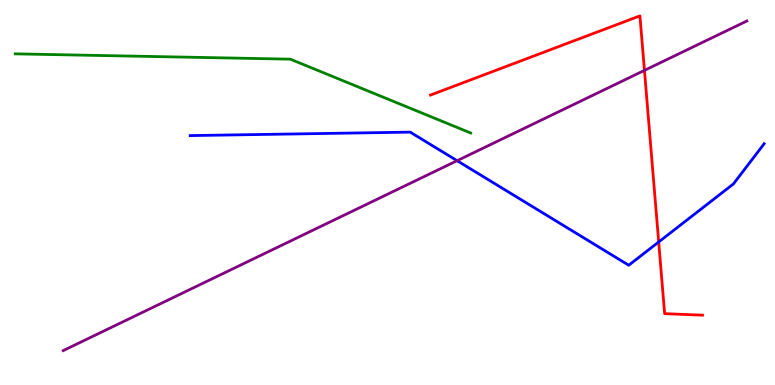[{'lines': ['blue', 'red'], 'intersections': [{'x': 8.5, 'y': 3.71}]}, {'lines': ['green', 'red'], 'intersections': []}, {'lines': ['purple', 'red'], 'intersections': [{'x': 8.32, 'y': 8.17}]}, {'lines': ['blue', 'green'], 'intersections': []}, {'lines': ['blue', 'purple'], 'intersections': [{'x': 5.9, 'y': 5.83}]}, {'lines': ['green', 'purple'], 'intersections': []}]